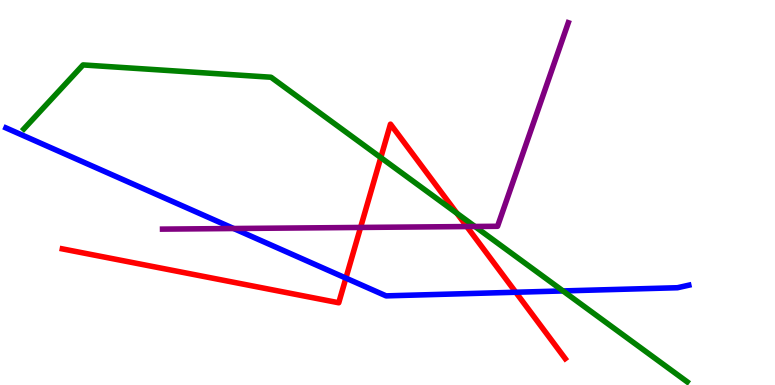[{'lines': ['blue', 'red'], 'intersections': [{'x': 4.46, 'y': 2.78}, {'x': 6.66, 'y': 2.41}]}, {'lines': ['green', 'red'], 'intersections': [{'x': 4.91, 'y': 5.91}, {'x': 5.9, 'y': 4.46}]}, {'lines': ['purple', 'red'], 'intersections': [{'x': 4.65, 'y': 4.09}, {'x': 6.02, 'y': 4.12}]}, {'lines': ['blue', 'green'], 'intersections': [{'x': 7.26, 'y': 2.44}]}, {'lines': ['blue', 'purple'], 'intersections': [{'x': 3.02, 'y': 4.06}]}, {'lines': ['green', 'purple'], 'intersections': [{'x': 6.13, 'y': 4.12}]}]